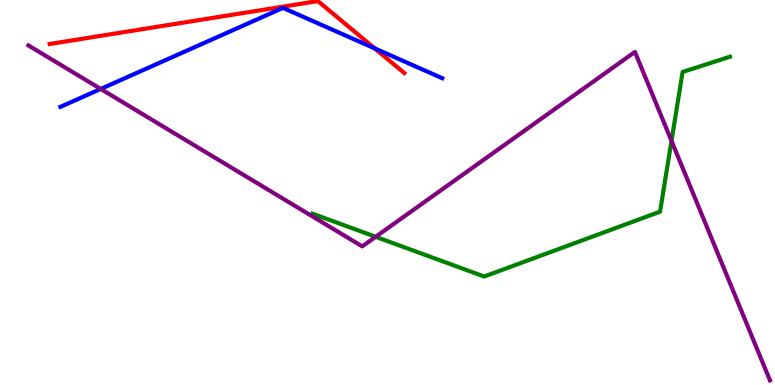[{'lines': ['blue', 'red'], 'intersections': [{'x': 4.83, 'y': 8.74}]}, {'lines': ['green', 'red'], 'intersections': []}, {'lines': ['purple', 'red'], 'intersections': []}, {'lines': ['blue', 'green'], 'intersections': []}, {'lines': ['blue', 'purple'], 'intersections': [{'x': 1.3, 'y': 7.69}]}, {'lines': ['green', 'purple'], 'intersections': [{'x': 4.85, 'y': 3.85}, {'x': 8.66, 'y': 6.34}]}]